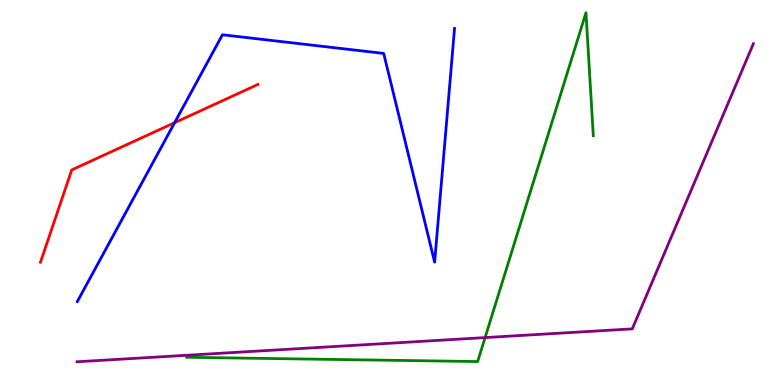[{'lines': ['blue', 'red'], 'intersections': [{'x': 2.25, 'y': 6.81}]}, {'lines': ['green', 'red'], 'intersections': []}, {'lines': ['purple', 'red'], 'intersections': []}, {'lines': ['blue', 'green'], 'intersections': []}, {'lines': ['blue', 'purple'], 'intersections': []}, {'lines': ['green', 'purple'], 'intersections': [{'x': 6.26, 'y': 1.23}]}]